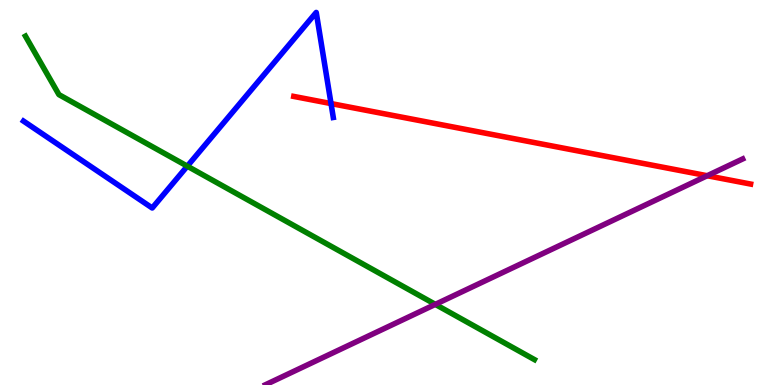[{'lines': ['blue', 'red'], 'intersections': [{'x': 4.27, 'y': 7.31}]}, {'lines': ['green', 'red'], 'intersections': []}, {'lines': ['purple', 'red'], 'intersections': [{'x': 9.13, 'y': 5.44}]}, {'lines': ['blue', 'green'], 'intersections': [{'x': 2.42, 'y': 5.68}]}, {'lines': ['blue', 'purple'], 'intersections': []}, {'lines': ['green', 'purple'], 'intersections': [{'x': 5.62, 'y': 2.09}]}]